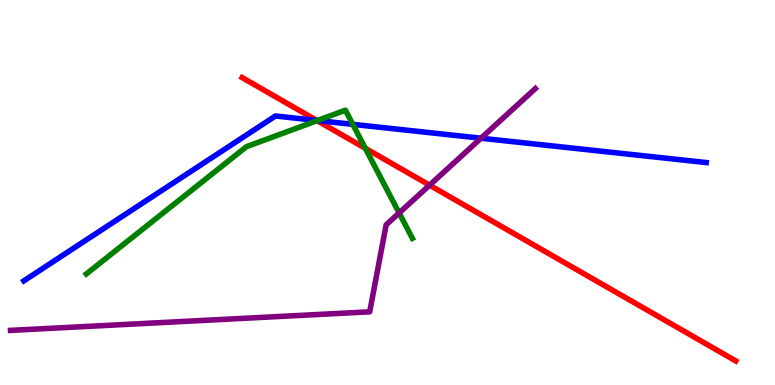[{'lines': ['blue', 'red'], 'intersections': [{'x': 4.09, 'y': 6.87}]}, {'lines': ['green', 'red'], 'intersections': [{'x': 4.09, 'y': 6.87}, {'x': 4.71, 'y': 6.15}]}, {'lines': ['purple', 'red'], 'intersections': [{'x': 5.54, 'y': 5.19}]}, {'lines': ['blue', 'green'], 'intersections': [{'x': 4.1, 'y': 6.87}, {'x': 4.55, 'y': 6.77}]}, {'lines': ['blue', 'purple'], 'intersections': [{'x': 6.21, 'y': 6.41}]}, {'lines': ['green', 'purple'], 'intersections': [{'x': 5.15, 'y': 4.47}]}]